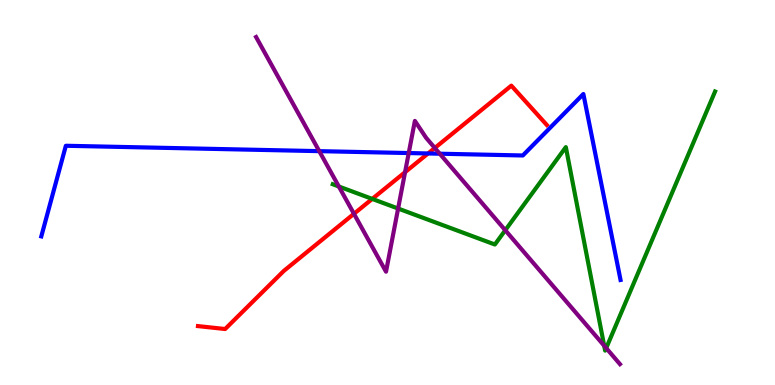[{'lines': ['blue', 'red'], 'intersections': [{'x': 5.52, 'y': 6.01}]}, {'lines': ['green', 'red'], 'intersections': [{'x': 4.8, 'y': 4.83}]}, {'lines': ['purple', 'red'], 'intersections': [{'x': 4.57, 'y': 4.45}, {'x': 5.23, 'y': 5.53}, {'x': 5.61, 'y': 6.16}]}, {'lines': ['blue', 'green'], 'intersections': []}, {'lines': ['blue', 'purple'], 'intersections': [{'x': 4.12, 'y': 6.07}, {'x': 5.27, 'y': 6.02}, {'x': 5.67, 'y': 6.01}]}, {'lines': ['green', 'purple'], 'intersections': [{'x': 4.37, 'y': 5.16}, {'x': 5.14, 'y': 4.58}, {'x': 6.52, 'y': 4.02}, {'x': 7.8, 'y': 1.02}, {'x': 7.82, 'y': 0.958}]}]